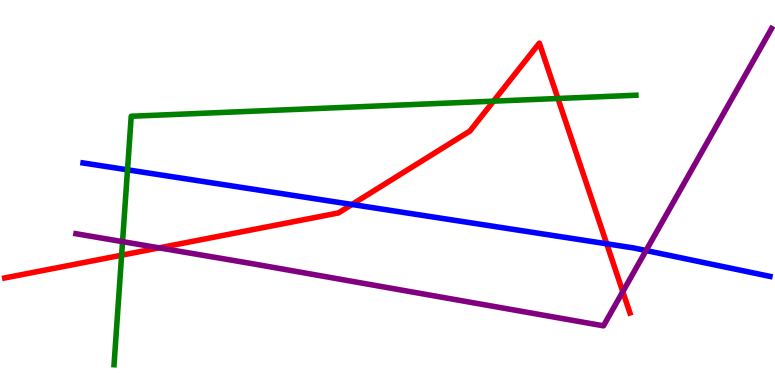[{'lines': ['blue', 'red'], 'intersections': [{'x': 4.54, 'y': 4.69}, {'x': 7.83, 'y': 3.67}]}, {'lines': ['green', 'red'], 'intersections': [{'x': 1.57, 'y': 3.37}, {'x': 6.37, 'y': 7.37}, {'x': 7.2, 'y': 7.44}]}, {'lines': ['purple', 'red'], 'intersections': [{'x': 2.05, 'y': 3.56}, {'x': 8.04, 'y': 2.42}]}, {'lines': ['blue', 'green'], 'intersections': [{'x': 1.65, 'y': 5.59}]}, {'lines': ['blue', 'purple'], 'intersections': [{'x': 8.34, 'y': 3.49}]}, {'lines': ['green', 'purple'], 'intersections': [{'x': 1.58, 'y': 3.72}]}]